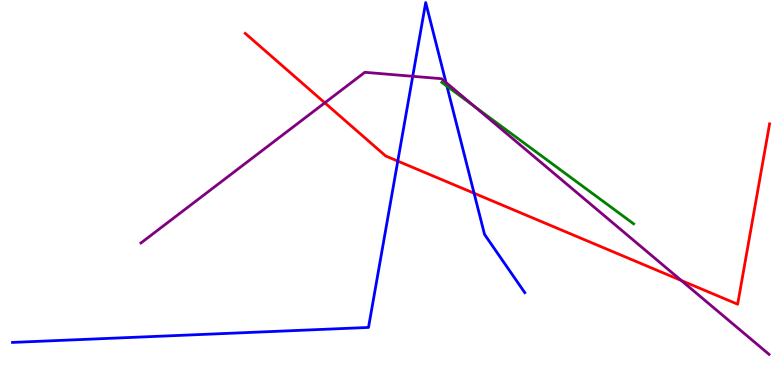[{'lines': ['blue', 'red'], 'intersections': [{'x': 5.13, 'y': 5.82}, {'x': 6.12, 'y': 4.98}]}, {'lines': ['green', 'red'], 'intersections': []}, {'lines': ['purple', 'red'], 'intersections': [{'x': 4.19, 'y': 7.33}, {'x': 8.79, 'y': 2.71}]}, {'lines': ['blue', 'green'], 'intersections': [{'x': 5.77, 'y': 7.76}]}, {'lines': ['blue', 'purple'], 'intersections': [{'x': 5.33, 'y': 8.02}, {'x': 5.75, 'y': 7.86}]}, {'lines': ['green', 'purple'], 'intersections': [{'x': 6.12, 'y': 7.23}]}]